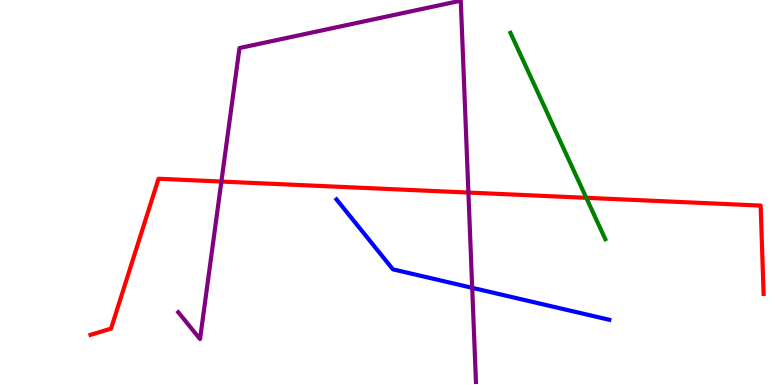[{'lines': ['blue', 'red'], 'intersections': []}, {'lines': ['green', 'red'], 'intersections': [{'x': 7.57, 'y': 4.86}]}, {'lines': ['purple', 'red'], 'intersections': [{'x': 2.86, 'y': 5.28}, {'x': 6.04, 'y': 5.0}]}, {'lines': ['blue', 'green'], 'intersections': []}, {'lines': ['blue', 'purple'], 'intersections': [{'x': 6.09, 'y': 2.52}]}, {'lines': ['green', 'purple'], 'intersections': []}]